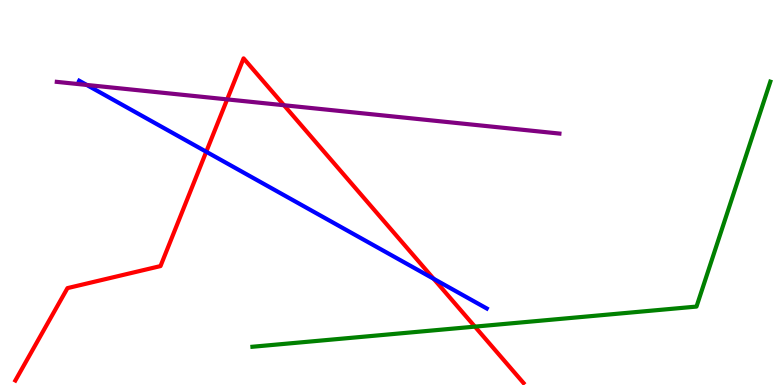[{'lines': ['blue', 'red'], 'intersections': [{'x': 2.66, 'y': 6.06}, {'x': 5.6, 'y': 2.76}]}, {'lines': ['green', 'red'], 'intersections': [{'x': 6.13, 'y': 1.52}]}, {'lines': ['purple', 'red'], 'intersections': [{'x': 2.93, 'y': 7.42}, {'x': 3.66, 'y': 7.27}]}, {'lines': ['blue', 'green'], 'intersections': []}, {'lines': ['blue', 'purple'], 'intersections': [{'x': 1.12, 'y': 7.79}]}, {'lines': ['green', 'purple'], 'intersections': []}]